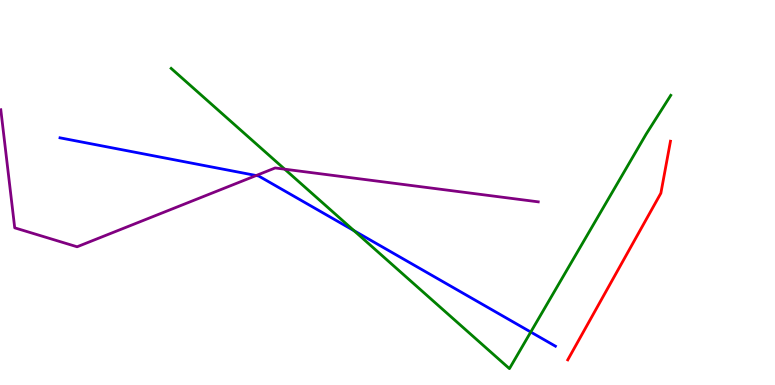[{'lines': ['blue', 'red'], 'intersections': []}, {'lines': ['green', 'red'], 'intersections': []}, {'lines': ['purple', 'red'], 'intersections': []}, {'lines': ['blue', 'green'], 'intersections': [{'x': 4.57, 'y': 4.01}, {'x': 6.85, 'y': 1.38}]}, {'lines': ['blue', 'purple'], 'intersections': [{'x': 3.31, 'y': 5.44}]}, {'lines': ['green', 'purple'], 'intersections': [{'x': 3.67, 'y': 5.61}]}]